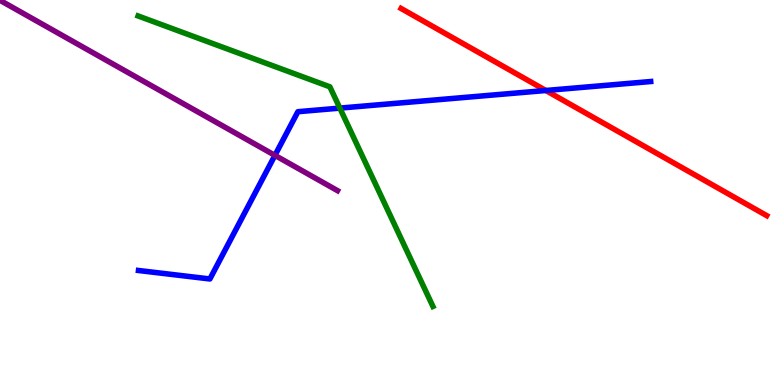[{'lines': ['blue', 'red'], 'intersections': [{'x': 7.04, 'y': 7.65}]}, {'lines': ['green', 'red'], 'intersections': []}, {'lines': ['purple', 'red'], 'intersections': []}, {'lines': ['blue', 'green'], 'intersections': [{'x': 4.39, 'y': 7.19}]}, {'lines': ['blue', 'purple'], 'intersections': [{'x': 3.55, 'y': 5.96}]}, {'lines': ['green', 'purple'], 'intersections': []}]